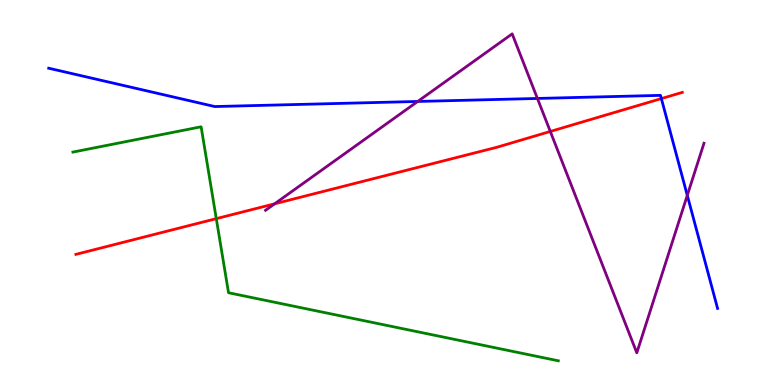[{'lines': ['blue', 'red'], 'intersections': [{'x': 8.53, 'y': 7.44}]}, {'lines': ['green', 'red'], 'intersections': [{'x': 2.79, 'y': 4.32}]}, {'lines': ['purple', 'red'], 'intersections': [{'x': 3.54, 'y': 4.71}, {'x': 7.1, 'y': 6.59}]}, {'lines': ['blue', 'green'], 'intersections': []}, {'lines': ['blue', 'purple'], 'intersections': [{'x': 5.39, 'y': 7.36}, {'x': 6.93, 'y': 7.44}, {'x': 8.87, 'y': 4.93}]}, {'lines': ['green', 'purple'], 'intersections': []}]